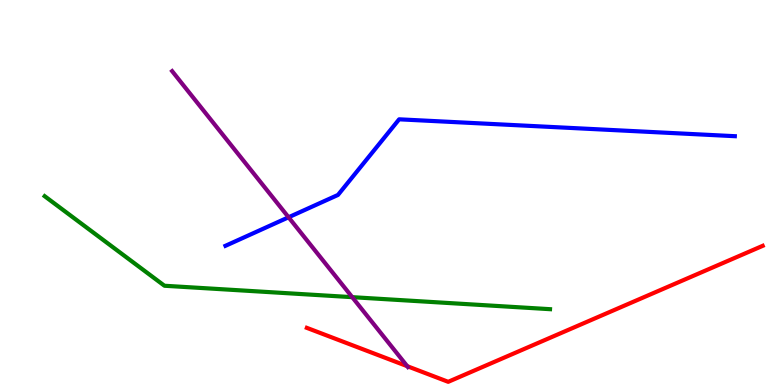[{'lines': ['blue', 'red'], 'intersections': []}, {'lines': ['green', 'red'], 'intersections': []}, {'lines': ['purple', 'red'], 'intersections': [{'x': 5.25, 'y': 0.489}]}, {'lines': ['blue', 'green'], 'intersections': []}, {'lines': ['blue', 'purple'], 'intersections': [{'x': 3.72, 'y': 4.36}]}, {'lines': ['green', 'purple'], 'intersections': [{'x': 4.54, 'y': 2.28}]}]